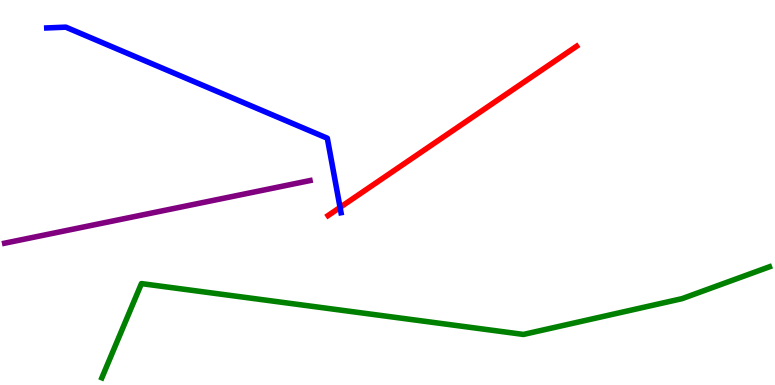[{'lines': ['blue', 'red'], 'intersections': [{'x': 4.39, 'y': 4.61}]}, {'lines': ['green', 'red'], 'intersections': []}, {'lines': ['purple', 'red'], 'intersections': []}, {'lines': ['blue', 'green'], 'intersections': []}, {'lines': ['blue', 'purple'], 'intersections': []}, {'lines': ['green', 'purple'], 'intersections': []}]